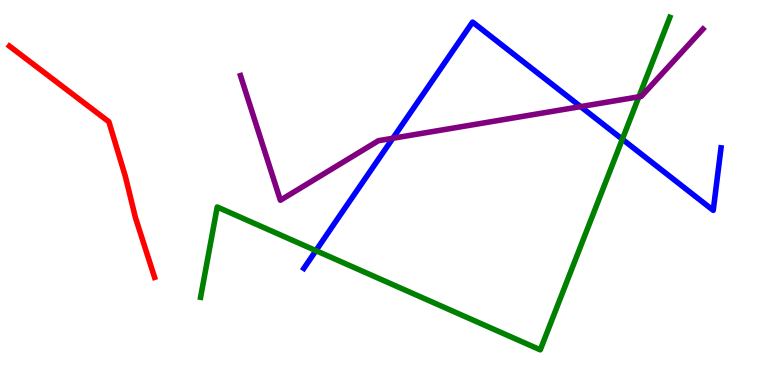[{'lines': ['blue', 'red'], 'intersections': []}, {'lines': ['green', 'red'], 'intersections': []}, {'lines': ['purple', 'red'], 'intersections': []}, {'lines': ['blue', 'green'], 'intersections': [{'x': 4.08, 'y': 3.49}, {'x': 8.03, 'y': 6.38}]}, {'lines': ['blue', 'purple'], 'intersections': [{'x': 5.07, 'y': 6.41}, {'x': 7.49, 'y': 7.23}]}, {'lines': ['green', 'purple'], 'intersections': [{'x': 8.24, 'y': 7.49}]}]